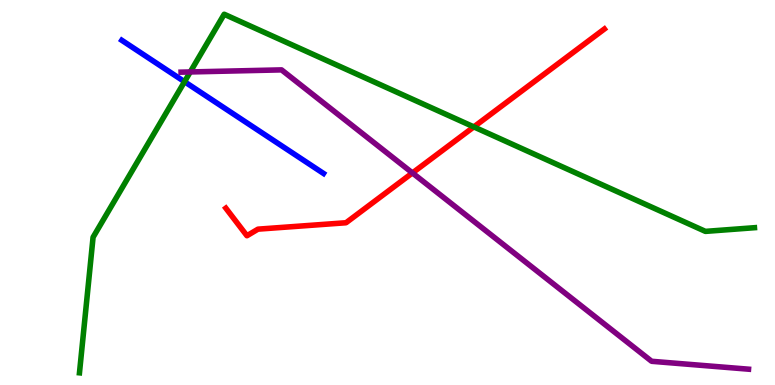[{'lines': ['blue', 'red'], 'intersections': []}, {'lines': ['green', 'red'], 'intersections': [{'x': 6.11, 'y': 6.7}]}, {'lines': ['purple', 'red'], 'intersections': [{'x': 5.32, 'y': 5.51}]}, {'lines': ['blue', 'green'], 'intersections': [{'x': 2.38, 'y': 7.88}]}, {'lines': ['blue', 'purple'], 'intersections': []}, {'lines': ['green', 'purple'], 'intersections': [{'x': 2.45, 'y': 8.13}]}]